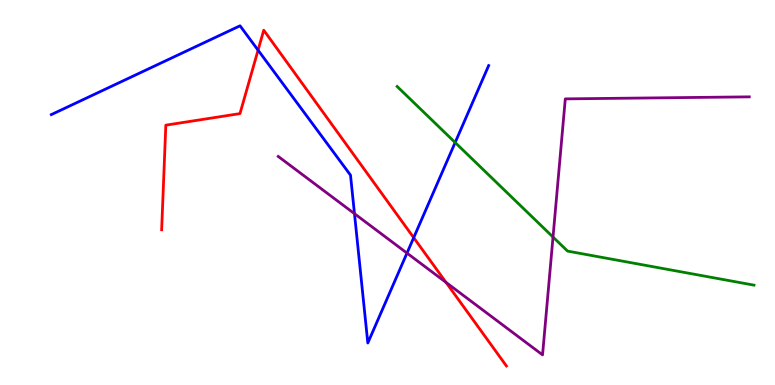[{'lines': ['blue', 'red'], 'intersections': [{'x': 3.33, 'y': 8.7}, {'x': 5.34, 'y': 3.83}]}, {'lines': ['green', 'red'], 'intersections': []}, {'lines': ['purple', 'red'], 'intersections': [{'x': 5.76, 'y': 2.66}]}, {'lines': ['blue', 'green'], 'intersections': [{'x': 5.87, 'y': 6.3}]}, {'lines': ['blue', 'purple'], 'intersections': [{'x': 4.57, 'y': 4.45}, {'x': 5.25, 'y': 3.43}]}, {'lines': ['green', 'purple'], 'intersections': [{'x': 7.14, 'y': 3.84}]}]